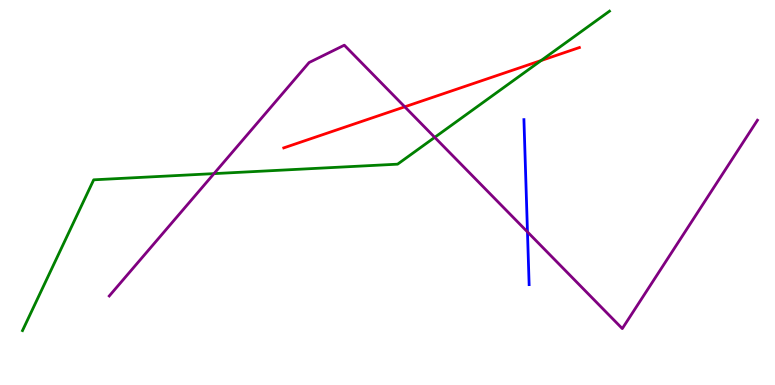[{'lines': ['blue', 'red'], 'intersections': []}, {'lines': ['green', 'red'], 'intersections': [{'x': 6.98, 'y': 8.43}]}, {'lines': ['purple', 'red'], 'intersections': [{'x': 5.22, 'y': 7.23}]}, {'lines': ['blue', 'green'], 'intersections': []}, {'lines': ['blue', 'purple'], 'intersections': [{'x': 6.81, 'y': 3.98}]}, {'lines': ['green', 'purple'], 'intersections': [{'x': 2.76, 'y': 5.49}, {'x': 5.61, 'y': 6.43}]}]